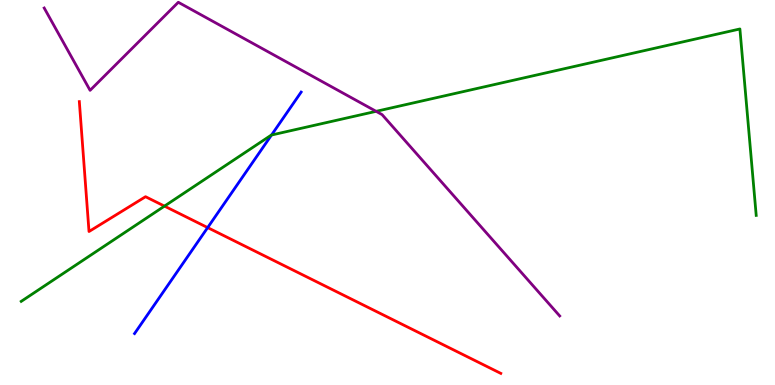[{'lines': ['blue', 'red'], 'intersections': [{'x': 2.68, 'y': 4.09}]}, {'lines': ['green', 'red'], 'intersections': [{'x': 2.12, 'y': 4.65}]}, {'lines': ['purple', 'red'], 'intersections': []}, {'lines': ['blue', 'green'], 'intersections': [{'x': 3.5, 'y': 6.49}]}, {'lines': ['blue', 'purple'], 'intersections': []}, {'lines': ['green', 'purple'], 'intersections': [{'x': 4.85, 'y': 7.11}]}]